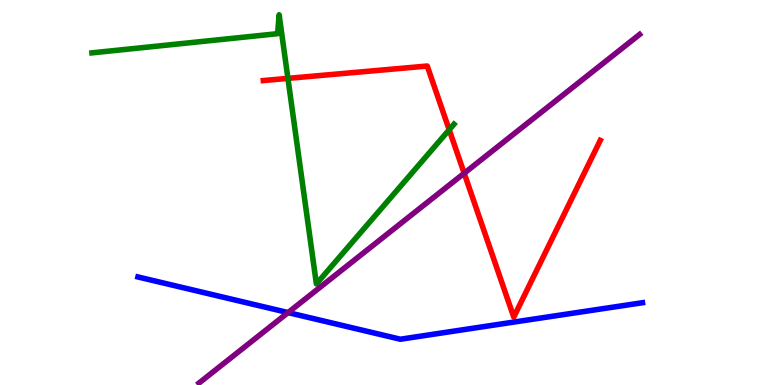[{'lines': ['blue', 'red'], 'intersections': []}, {'lines': ['green', 'red'], 'intersections': [{'x': 3.72, 'y': 7.96}, {'x': 5.8, 'y': 6.63}]}, {'lines': ['purple', 'red'], 'intersections': [{'x': 5.99, 'y': 5.5}]}, {'lines': ['blue', 'green'], 'intersections': []}, {'lines': ['blue', 'purple'], 'intersections': [{'x': 3.72, 'y': 1.88}]}, {'lines': ['green', 'purple'], 'intersections': []}]